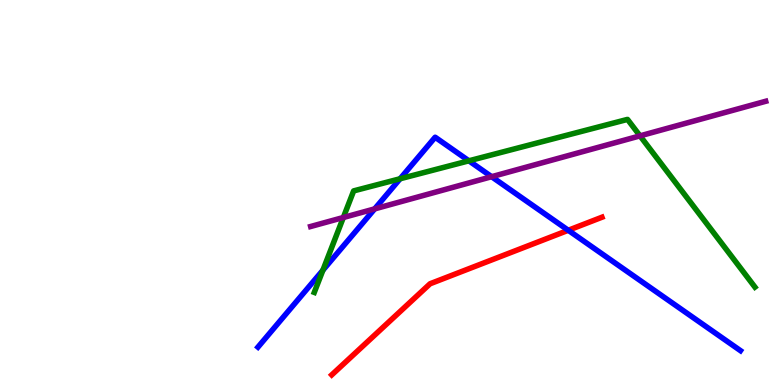[{'lines': ['blue', 'red'], 'intersections': [{'x': 7.33, 'y': 4.02}]}, {'lines': ['green', 'red'], 'intersections': []}, {'lines': ['purple', 'red'], 'intersections': []}, {'lines': ['blue', 'green'], 'intersections': [{'x': 4.17, 'y': 2.98}, {'x': 5.16, 'y': 5.36}, {'x': 6.05, 'y': 5.82}]}, {'lines': ['blue', 'purple'], 'intersections': [{'x': 4.83, 'y': 4.57}, {'x': 6.34, 'y': 5.41}]}, {'lines': ['green', 'purple'], 'intersections': [{'x': 4.43, 'y': 4.35}, {'x': 8.26, 'y': 6.47}]}]